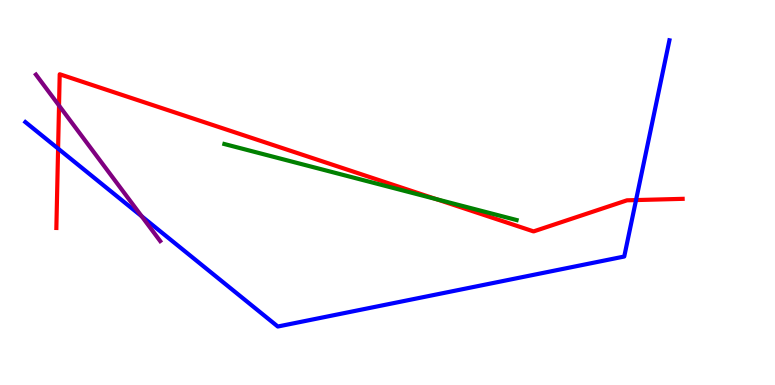[{'lines': ['blue', 'red'], 'intersections': [{'x': 0.75, 'y': 6.14}, {'x': 8.21, 'y': 4.8}]}, {'lines': ['green', 'red'], 'intersections': [{'x': 5.63, 'y': 4.83}]}, {'lines': ['purple', 'red'], 'intersections': [{'x': 0.762, 'y': 7.26}]}, {'lines': ['blue', 'green'], 'intersections': []}, {'lines': ['blue', 'purple'], 'intersections': [{'x': 1.83, 'y': 4.38}]}, {'lines': ['green', 'purple'], 'intersections': []}]